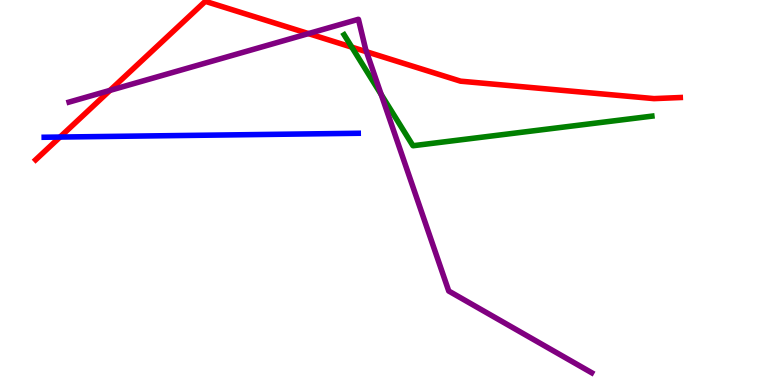[{'lines': ['blue', 'red'], 'intersections': [{'x': 0.774, 'y': 6.44}]}, {'lines': ['green', 'red'], 'intersections': [{'x': 4.54, 'y': 8.78}]}, {'lines': ['purple', 'red'], 'intersections': [{'x': 1.42, 'y': 7.65}, {'x': 3.98, 'y': 9.13}, {'x': 4.73, 'y': 8.66}]}, {'lines': ['blue', 'green'], 'intersections': []}, {'lines': ['blue', 'purple'], 'intersections': []}, {'lines': ['green', 'purple'], 'intersections': [{'x': 4.92, 'y': 7.54}]}]